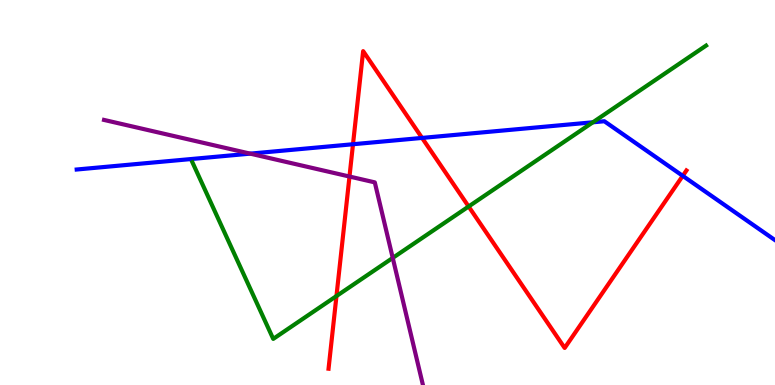[{'lines': ['blue', 'red'], 'intersections': [{'x': 4.55, 'y': 6.25}, {'x': 5.45, 'y': 6.42}, {'x': 8.81, 'y': 5.43}]}, {'lines': ['green', 'red'], 'intersections': [{'x': 4.34, 'y': 2.31}, {'x': 6.05, 'y': 4.64}]}, {'lines': ['purple', 'red'], 'intersections': [{'x': 4.51, 'y': 5.41}]}, {'lines': ['blue', 'green'], 'intersections': [{'x': 7.65, 'y': 6.82}]}, {'lines': ['blue', 'purple'], 'intersections': [{'x': 3.23, 'y': 6.01}]}, {'lines': ['green', 'purple'], 'intersections': [{'x': 5.07, 'y': 3.3}]}]